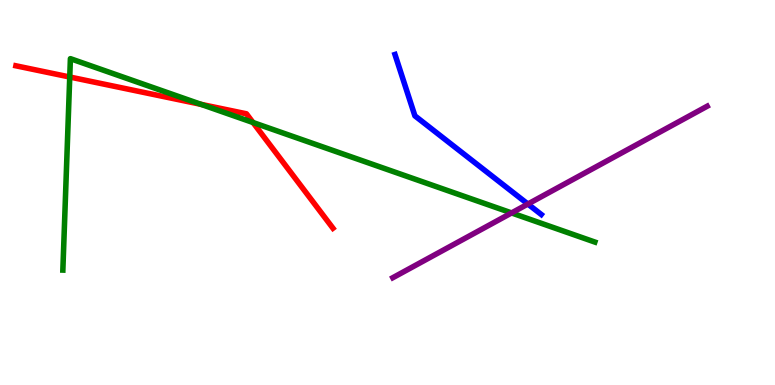[{'lines': ['blue', 'red'], 'intersections': []}, {'lines': ['green', 'red'], 'intersections': [{'x': 0.9, 'y': 8.0}, {'x': 2.59, 'y': 7.29}, {'x': 3.26, 'y': 6.82}]}, {'lines': ['purple', 'red'], 'intersections': []}, {'lines': ['blue', 'green'], 'intersections': []}, {'lines': ['blue', 'purple'], 'intersections': [{'x': 6.81, 'y': 4.7}]}, {'lines': ['green', 'purple'], 'intersections': [{'x': 6.6, 'y': 4.47}]}]